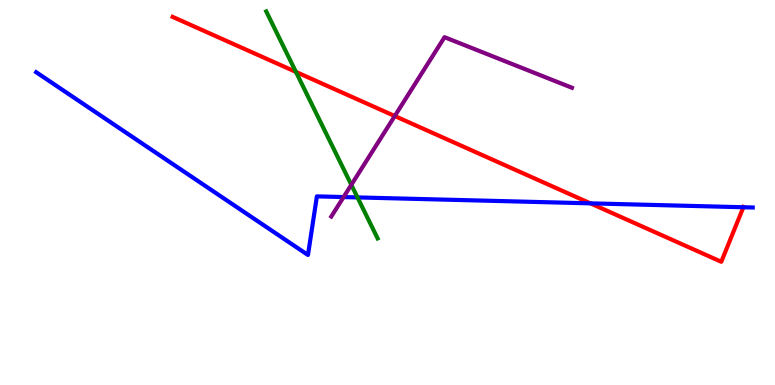[{'lines': ['blue', 'red'], 'intersections': [{'x': 7.62, 'y': 4.72}, {'x': 9.59, 'y': 4.62}]}, {'lines': ['green', 'red'], 'intersections': [{'x': 3.82, 'y': 8.13}]}, {'lines': ['purple', 'red'], 'intersections': [{'x': 5.09, 'y': 6.99}]}, {'lines': ['blue', 'green'], 'intersections': [{'x': 4.61, 'y': 4.87}]}, {'lines': ['blue', 'purple'], 'intersections': [{'x': 4.43, 'y': 4.88}]}, {'lines': ['green', 'purple'], 'intersections': [{'x': 4.53, 'y': 5.2}]}]